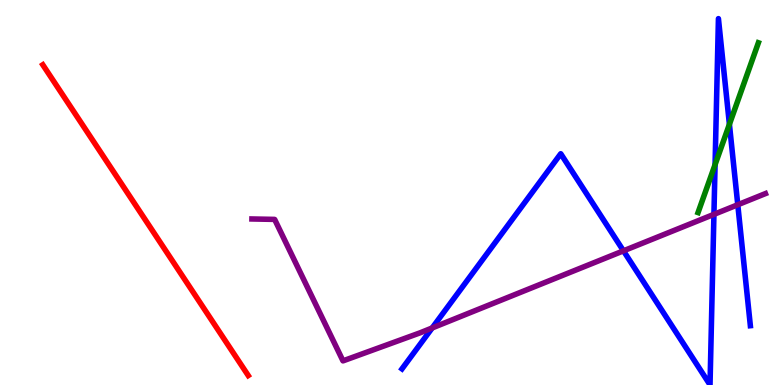[{'lines': ['blue', 'red'], 'intersections': []}, {'lines': ['green', 'red'], 'intersections': []}, {'lines': ['purple', 'red'], 'intersections': []}, {'lines': ['blue', 'green'], 'intersections': [{'x': 9.23, 'y': 5.72}, {'x': 9.41, 'y': 6.77}]}, {'lines': ['blue', 'purple'], 'intersections': [{'x': 5.58, 'y': 1.48}, {'x': 8.04, 'y': 3.48}, {'x': 9.21, 'y': 4.43}, {'x': 9.52, 'y': 4.68}]}, {'lines': ['green', 'purple'], 'intersections': []}]